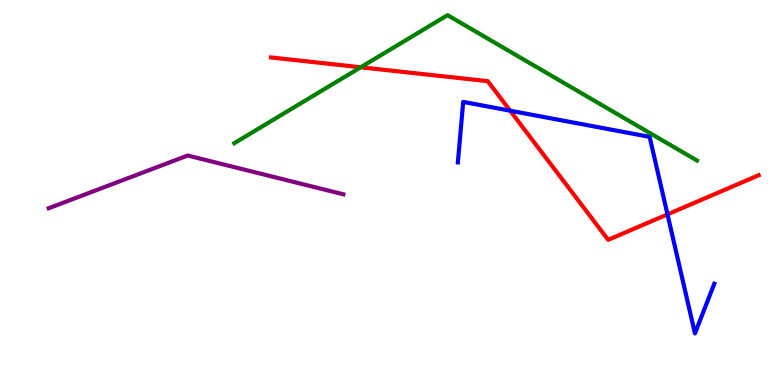[{'lines': ['blue', 'red'], 'intersections': [{'x': 6.58, 'y': 7.12}, {'x': 8.61, 'y': 4.43}]}, {'lines': ['green', 'red'], 'intersections': [{'x': 4.65, 'y': 8.25}]}, {'lines': ['purple', 'red'], 'intersections': []}, {'lines': ['blue', 'green'], 'intersections': []}, {'lines': ['blue', 'purple'], 'intersections': []}, {'lines': ['green', 'purple'], 'intersections': []}]